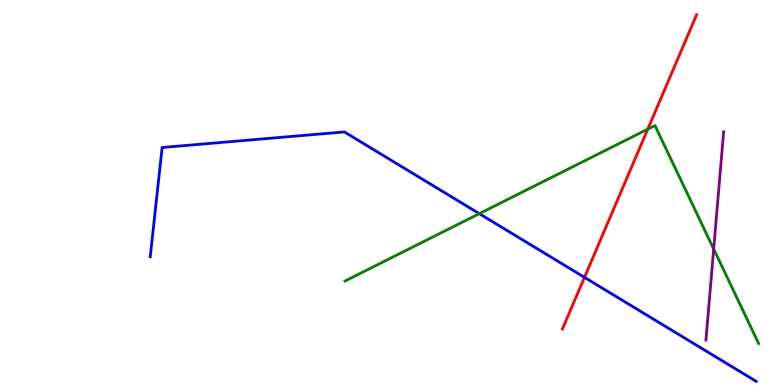[{'lines': ['blue', 'red'], 'intersections': [{'x': 7.54, 'y': 2.8}]}, {'lines': ['green', 'red'], 'intersections': [{'x': 8.36, 'y': 6.65}]}, {'lines': ['purple', 'red'], 'intersections': []}, {'lines': ['blue', 'green'], 'intersections': [{'x': 6.18, 'y': 4.45}]}, {'lines': ['blue', 'purple'], 'intersections': []}, {'lines': ['green', 'purple'], 'intersections': [{'x': 9.21, 'y': 3.53}]}]